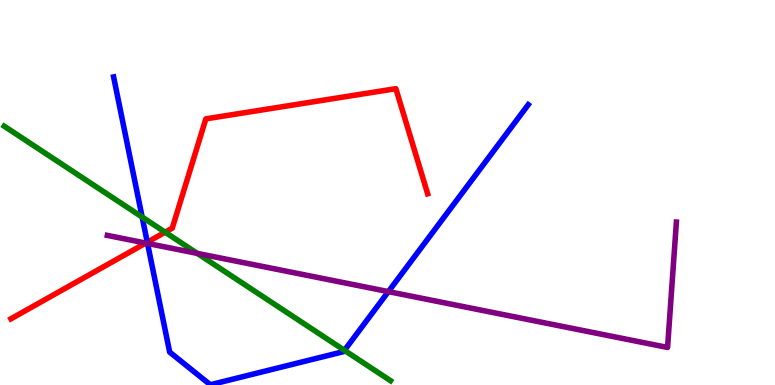[{'lines': ['blue', 'red'], 'intersections': [{'x': 1.9, 'y': 3.71}]}, {'lines': ['green', 'red'], 'intersections': [{'x': 2.13, 'y': 3.97}]}, {'lines': ['purple', 'red'], 'intersections': [{'x': 1.88, 'y': 3.69}]}, {'lines': ['blue', 'green'], 'intersections': [{'x': 1.83, 'y': 4.36}, {'x': 4.44, 'y': 0.901}]}, {'lines': ['blue', 'purple'], 'intersections': [{'x': 1.9, 'y': 3.68}, {'x': 5.01, 'y': 2.43}]}, {'lines': ['green', 'purple'], 'intersections': [{'x': 2.55, 'y': 3.42}]}]